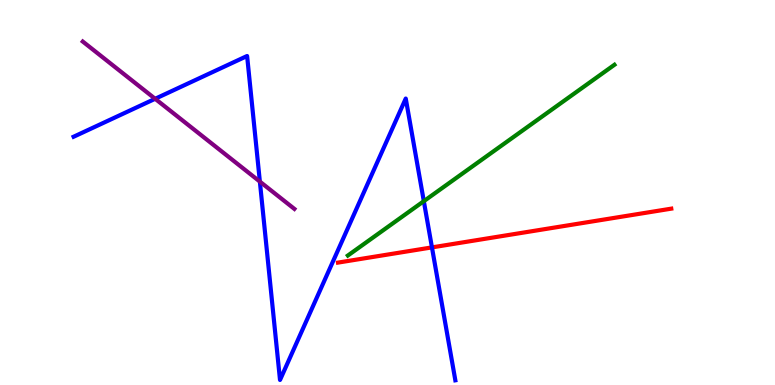[{'lines': ['blue', 'red'], 'intersections': [{'x': 5.57, 'y': 3.57}]}, {'lines': ['green', 'red'], 'intersections': []}, {'lines': ['purple', 'red'], 'intersections': []}, {'lines': ['blue', 'green'], 'intersections': [{'x': 5.47, 'y': 4.77}]}, {'lines': ['blue', 'purple'], 'intersections': [{'x': 2.0, 'y': 7.43}, {'x': 3.35, 'y': 5.28}]}, {'lines': ['green', 'purple'], 'intersections': []}]